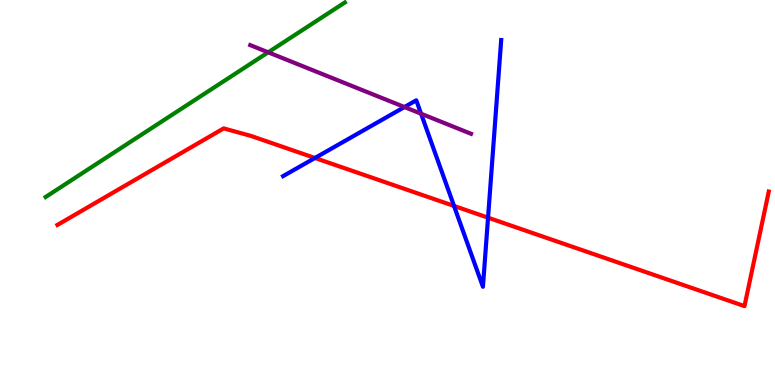[{'lines': ['blue', 'red'], 'intersections': [{'x': 4.06, 'y': 5.9}, {'x': 5.86, 'y': 4.65}, {'x': 6.3, 'y': 4.35}]}, {'lines': ['green', 'red'], 'intersections': []}, {'lines': ['purple', 'red'], 'intersections': []}, {'lines': ['blue', 'green'], 'intersections': []}, {'lines': ['blue', 'purple'], 'intersections': [{'x': 5.22, 'y': 7.22}, {'x': 5.43, 'y': 7.05}]}, {'lines': ['green', 'purple'], 'intersections': [{'x': 3.46, 'y': 8.64}]}]